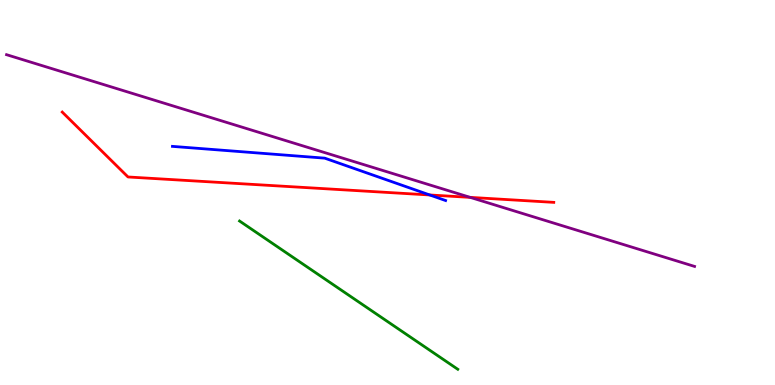[{'lines': ['blue', 'red'], 'intersections': [{'x': 5.55, 'y': 4.94}]}, {'lines': ['green', 'red'], 'intersections': []}, {'lines': ['purple', 'red'], 'intersections': [{'x': 6.07, 'y': 4.87}]}, {'lines': ['blue', 'green'], 'intersections': []}, {'lines': ['blue', 'purple'], 'intersections': []}, {'lines': ['green', 'purple'], 'intersections': []}]